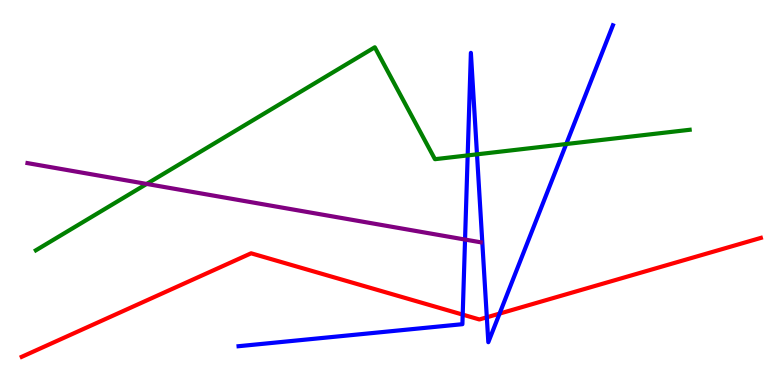[{'lines': ['blue', 'red'], 'intersections': [{'x': 5.97, 'y': 1.83}, {'x': 6.28, 'y': 1.76}, {'x': 6.45, 'y': 1.85}]}, {'lines': ['green', 'red'], 'intersections': []}, {'lines': ['purple', 'red'], 'intersections': []}, {'lines': ['blue', 'green'], 'intersections': [{'x': 6.03, 'y': 5.96}, {'x': 6.15, 'y': 5.99}, {'x': 7.31, 'y': 6.26}]}, {'lines': ['blue', 'purple'], 'intersections': [{'x': 6.0, 'y': 3.78}]}, {'lines': ['green', 'purple'], 'intersections': [{'x': 1.89, 'y': 5.22}]}]